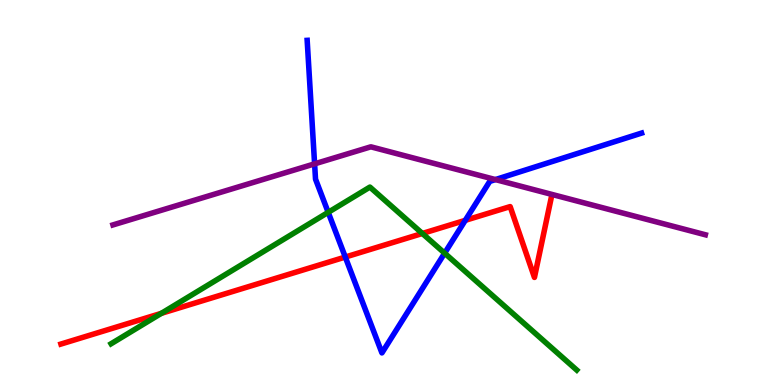[{'lines': ['blue', 'red'], 'intersections': [{'x': 4.46, 'y': 3.32}, {'x': 6.0, 'y': 4.28}]}, {'lines': ['green', 'red'], 'intersections': [{'x': 2.08, 'y': 1.86}, {'x': 5.45, 'y': 3.94}]}, {'lines': ['purple', 'red'], 'intersections': []}, {'lines': ['blue', 'green'], 'intersections': [{'x': 4.23, 'y': 4.48}, {'x': 5.74, 'y': 3.42}]}, {'lines': ['blue', 'purple'], 'intersections': [{'x': 4.06, 'y': 5.74}, {'x': 6.39, 'y': 5.34}]}, {'lines': ['green', 'purple'], 'intersections': []}]